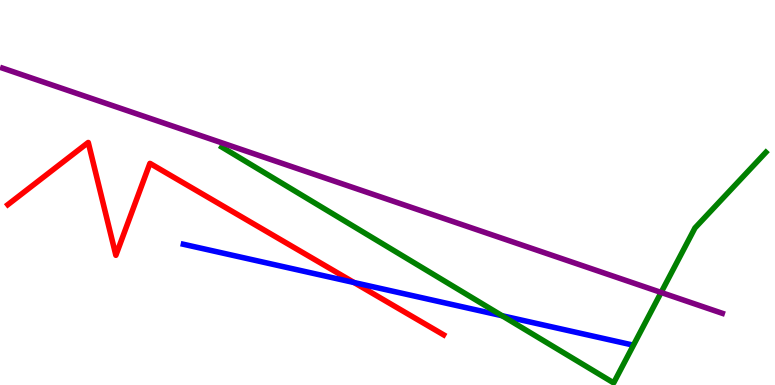[{'lines': ['blue', 'red'], 'intersections': [{'x': 4.57, 'y': 2.66}]}, {'lines': ['green', 'red'], 'intersections': []}, {'lines': ['purple', 'red'], 'intersections': []}, {'lines': ['blue', 'green'], 'intersections': [{'x': 6.48, 'y': 1.8}]}, {'lines': ['blue', 'purple'], 'intersections': []}, {'lines': ['green', 'purple'], 'intersections': [{'x': 8.53, 'y': 2.4}]}]